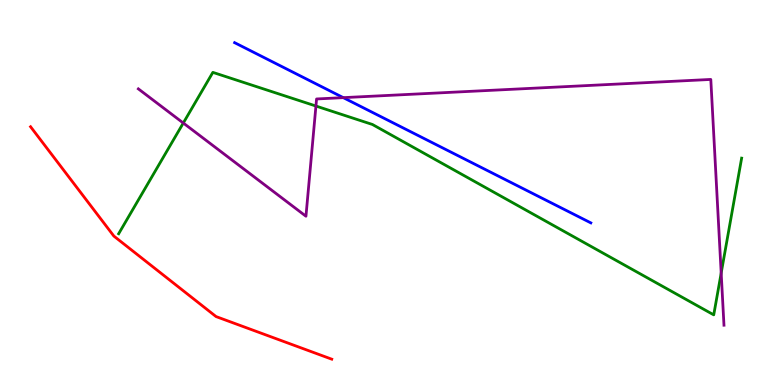[{'lines': ['blue', 'red'], 'intersections': []}, {'lines': ['green', 'red'], 'intersections': []}, {'lines': ['purple', 'red'], 'intersections': []}, {'lines': ['blue', 'green'], 'intersections': []}, {'lines': ['blue', 'purple'], 'intersections': [{'x': 4.43, 'y': 7.46}]}, {'lines': ['green', 'purple'], 'intersections': [{'x': 2.37, 'y': 6.8}, {'x': 4.08, 'y': 7.25}, {'x': 9.31, 'y': 2.91}]}]